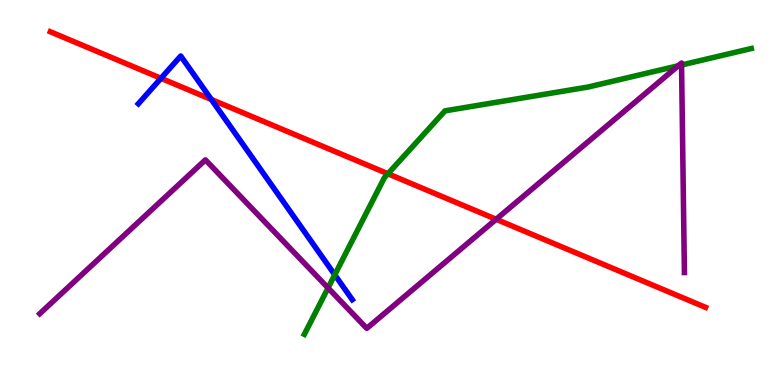[{'lines': ['blue', 'red'], 'intersections': [{'x': 2.08, 'y': 7.97}, {'x': 2.73, 'y': 7.42}]}, {'lines': ['green', 'red'], 'intersections': [{'x': 5.01, 'y': 5.49}]}, {'lines': ['purple', 'red'], 'intersections': [{'x': 6.4, 'y': 4.3}]}, {'lines': ['blue', 'green'], 'intersections': [{'x': 4.32, 'y': 2.86}]}, {'lines': ['blue', 'purple'], 'intersections': []}, {'lines': ['green', 'purple'], 'intersections': [{'x': 4.23, 'y': 2.52}, {'x': 8.75, 'y': 8.29}, {'x': 8.79, 'y': 8.31}]}]